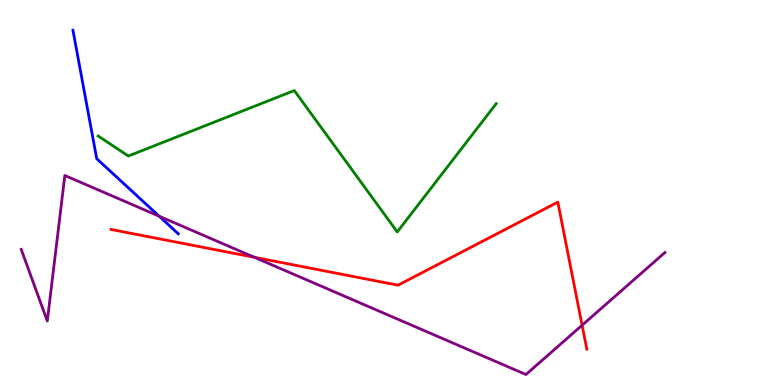[{'lines': ['blue', 'red'], 'intersections': []}, {'lines': ['green', 'red'], 'intersections': []}, {'lines': ['purple', 'red'], 'intersections': [{'x': 3.28, 'y': 3.32}, {'x': 7.51, 'y': 1.55}]}, {'lines': ['blue', 'green'], 'intersections': []}, {'lines': ['blue', 'purple'], 'intersections': [{'x': 2.05, 'y': 4.38}]}, {'lines': ['green', 'purple'], 'intersections': []}]